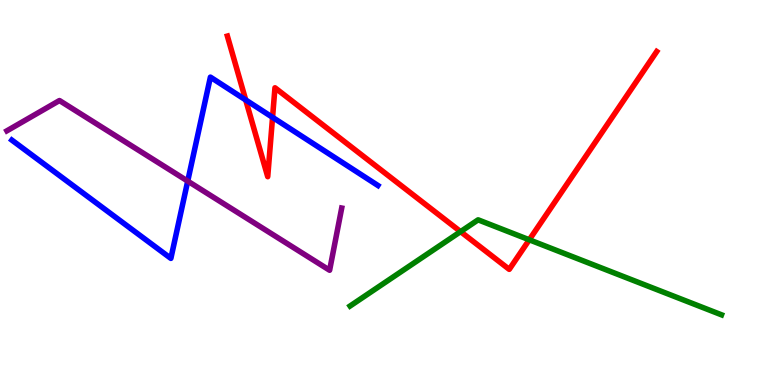[{'lines': ['blue', 'red'], 'intersections': [{'x': 3.17, 'y': 7.4}, {'x': 3.52, 'y': 6.95}]}, {'lines': ['green', 'red'], 'intersections': [{'x': 5.94, 'y': 3.98}, {'x': 6.83, 'y': 3.77}]}, {'lines': ['purple', 'red'], 'intersections': []}, {'lines': ['blue', 'green'], 'intersections': []}, {'lines': ['blue', 'purple'], 'intersections': [{'x': 2.42, 'y': 5.3}]}, {'lines': ['green', 'purple'], 'intersections': []}]